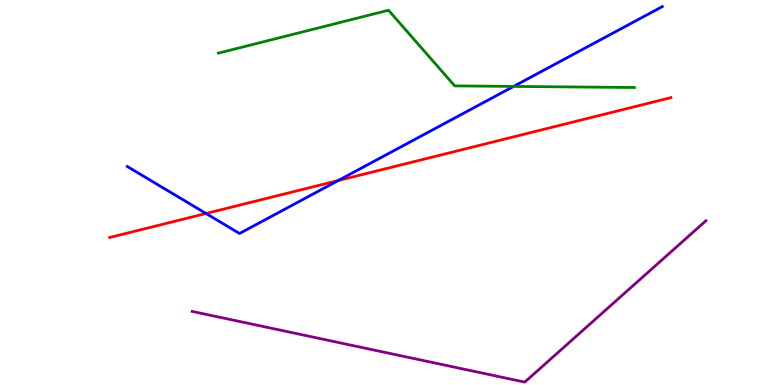[{'lines': ['blue', 'red'], 'intersections': [{'x': 2.66, 'y': 4.45}, {'x': 4.36, 'y': 5.31}]}, {'lines': ['green', 'red'], 'intersections': []}, {'lines': ['purple', 'red'], 'intersections': []}, {'lines': ['blue', 'green'], 'intersections': [{'x': 6.63, 'y': 7.76}]}, {'lines': ['blue', 'purple'], 'intersections': []}, {'lines': ['green', 'purple'], 'intersections': []}]